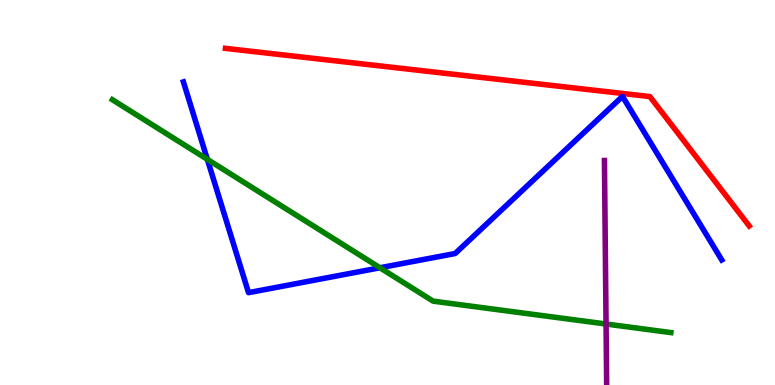[{'lines': ['blue', 'red'], 'intersections': []}, {'lines': ['green', 'red'], 'intersections': []}, {'lines': ['purple', 'red'], 'intersections': []}, {'lines': ['blue', 'green'], 'intersections': [{'x': 2.68, 'y': 5.86}, {'x': 4.9, 'y': 3.05}]}, {'lines': ['blue', 'purple'], 'intersections': []}, {'lines': ['green', 'purple'], 'intersections': [{'x': 7.82, 'y': 1.58}]}]